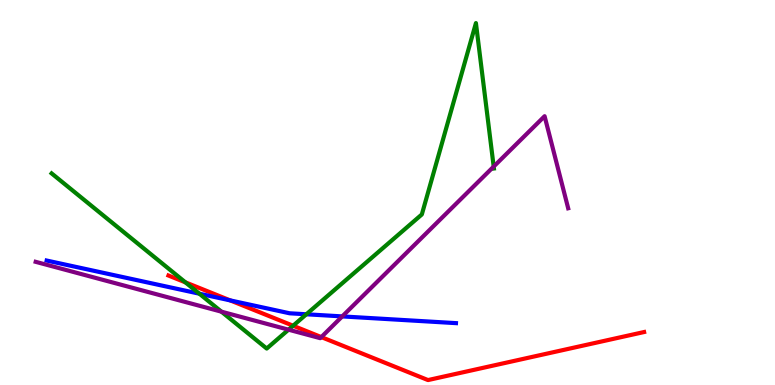[{'lines': ['blue', 'red'], 'intersections': [{'x': 2.97, 'y': 2.2}]}, {'lines': ['green', 'red'], 'intersections': [{'x': 2.39, 'y': 2.67}, {'x': 3.78, 'y': 1.54}]}, {'lines': ['purple', 'red'], 'intersections': [{'x': 4.15, 'y': 1.24}]}, {'lines': ['blue', 'green'], 'intersections': [{'x': 2.57, 'y': 2.37}, {'x': 3.95, 'y': 1.84}]}, {'lines': ['blue', 'purple'], 'intersections': [{'x': 4.42, 'y': 1.78}]}, {'lines': ['green', 'purple'], 'intersections': [{'x': 2.86, 'y': 1.9}, {'x': 3.72, 'y': 1.44}, {'x': 6.37, 'y': 5.67}]}]